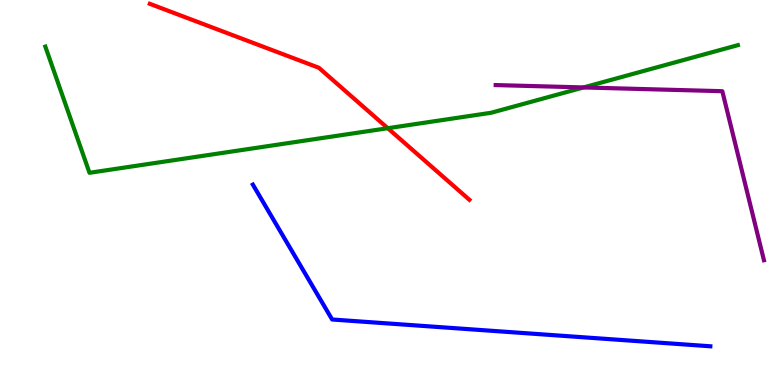[{'lines': ['blue', 'red'], 'intersections': []}, {'lines': ['green', 'red'], 'intersections': [{'x': 5.0, 'y': 6.67}]}, {'lines': ['purple', 'red'], 'intersections': []}, {'lines': ['blue', 'green'], 'intersections': []}, {'lines': ['blue', 'purple'], 'intersections': []}, {'lines': ['green', 'purple'], 'intersections': [{'x': 7.53, 'y': 7.73}]}]